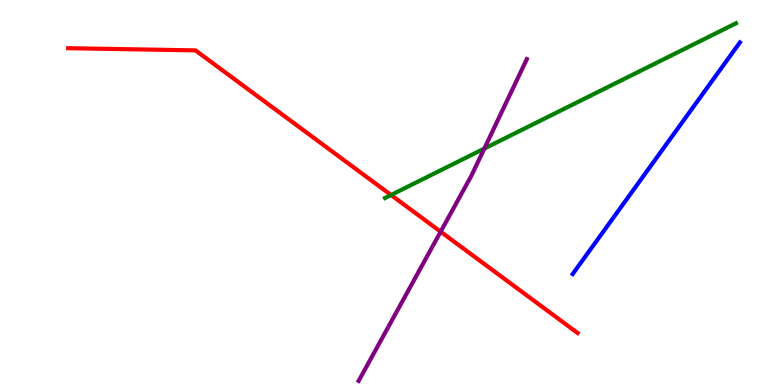[{'lines': ['blue', 'red'], 'intersections': []}, {'lines': ['green', 'red'], 'intersections': [{'x': 5.05, 'y': 4.94}]}, {'lines': ['purple', 'red'], 'intersections': [{'x': 5.69, 'y': 3.98}]}, {'lines': ['blue', 'green'], 'intersections': []}, {'lines': ['blue', 'purple'], 'intersections': []}, {'lines': ['green', 'purple'], 'intersections': [{'x': 6.25, 'y': 6.14}]}]